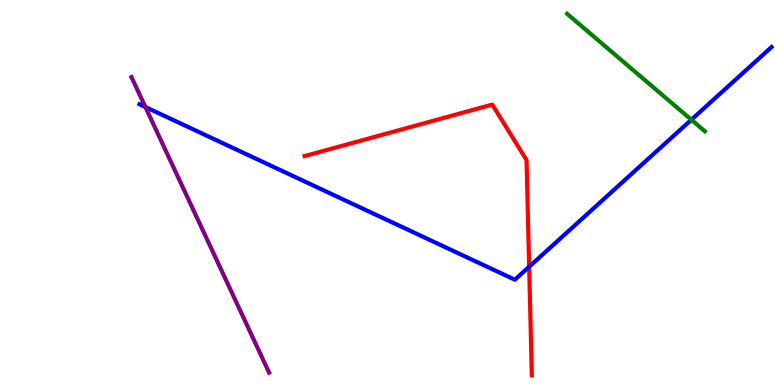[{'lines': ['blue', 'red'], 'intersections': [{'x': 6.83, 'y': 3.07}]}, {'lines': ['green', 'red'], 'intersections': []}, {'lines': ['purple', 'red'], 'intersections': []}, {'lines': ['blue', 'green'], 'intersections': [{'x': 8.92, 'y': 6.89}]}, {'lines': ['blue', 'purple'], 'intersections': [{'x': 1.88, 'y': 7.22}]}, {'lines': ['green', 'purple'], 'intersections': []}]